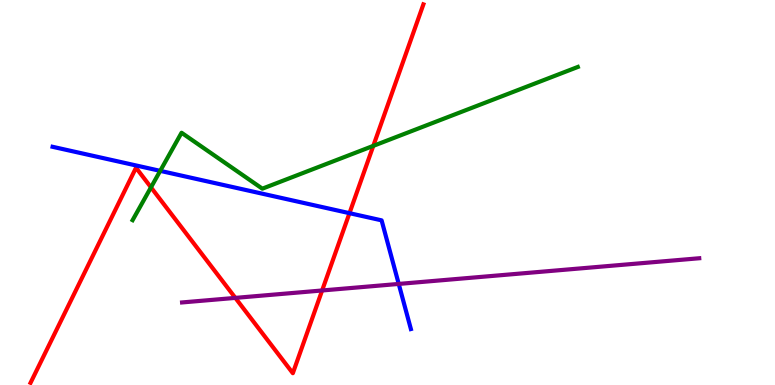[{'lines': ['blue', 'red'], 'intersections': [{'x': 4.51, 'y': 4.46}]}, {'lines': ['green', 'red'], 'intersections': [{'x': 1.95, 'y': 5.13}, {'x': 4.82, 'y': 6.21}]}, {'lines': ['purple', 'red'], 'intersections': [{'x': 3.04, 'y': 2.26}, {'x': 4.16, 'y': 2.46}]}, {'lines': ['blue', 'green'], 'intersections': [{'x': 2.07, 'y': 5.56}]}, {'lines': ['blue', 'purple'], 'intersections': [{'x': 5.14, 'y': 2.63}]}, {'lines': ['green', 'purple'], 'intersections': []}]